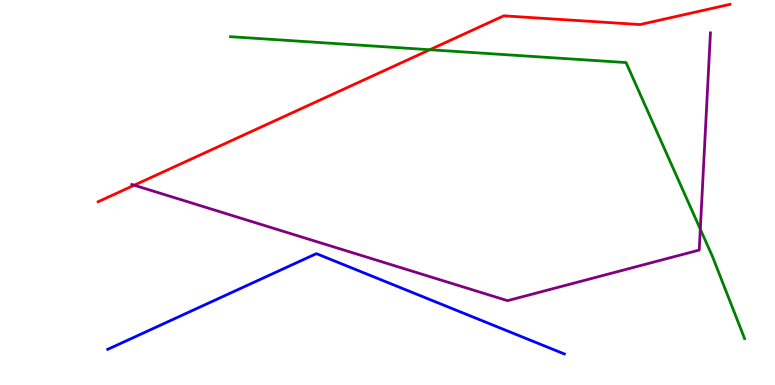[{'lines': ['blue', 'red'], 'intersections': []}, {'lines': ['green', 'red'], 'intersections': [{'x': 5.55, 'y': 8.71}]}, {'lines': ['purple', 'red'], 'intersections': [{'x': 1.73, 'y': 5.19}]}, {'lines': ['blue', 'green'], 'intersections': []}, {'lines': ['blue', 'purple'], 'intersections': []}, {'lines': ['green', 'purple'], 'intersections': [{'x': 9.04, 'y': 4.05}]}]